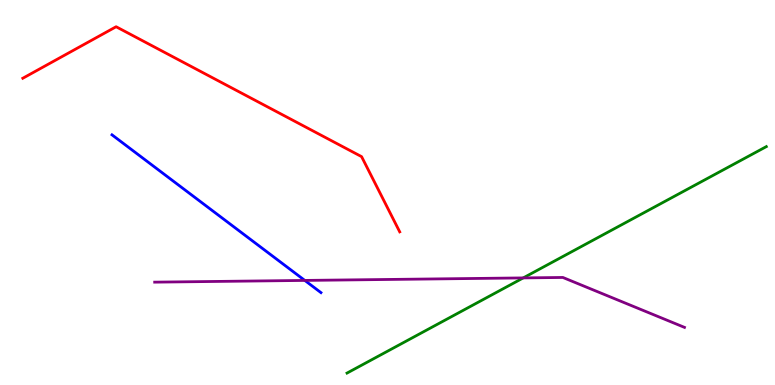[{'lines': ['blue', 'red'], 'intersections': []}, {'lines': ['green', 'red'], 'intersections': []}, {'lines': ['purple', 'red'], 'intersections': []}, {'lines': ['blue', 'green'], 'intersections': []}, {'lines': ['blue', 'purple'], 'intersections': [{'x': 3.93, 'y': 2.72}]}, {'lines': ['green', 'purple'], 'intersections': [{'x': 6.75, 'y': 2.78}]}]